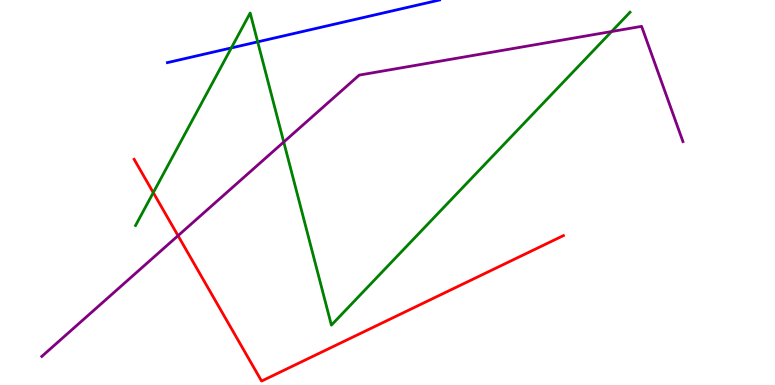[{'lines': ['blue', 'red'], 'intersections': []}, {'lines': ['green', 'red'], 'intersections': [{'x': 1.98, 'y': 5.0}]}, {'lines': ['purple', 'red'], 'intersections': [{'x': 2.3, 'y': 3.88}]}, {'lines': ['blue', 'green'], 'intersections': [{'x': 2.99, 'y': 8.76}, {'x': 3.32, 'y': 8.91}]}, {'lines': ['blue', 'purple'], 'intersections': []}, {'lines': ['green', 'purple'], 'intersections': [{'x': 3.66, 'y': 6.31}, {'x': 7.89, 'y': 9.18}]}]